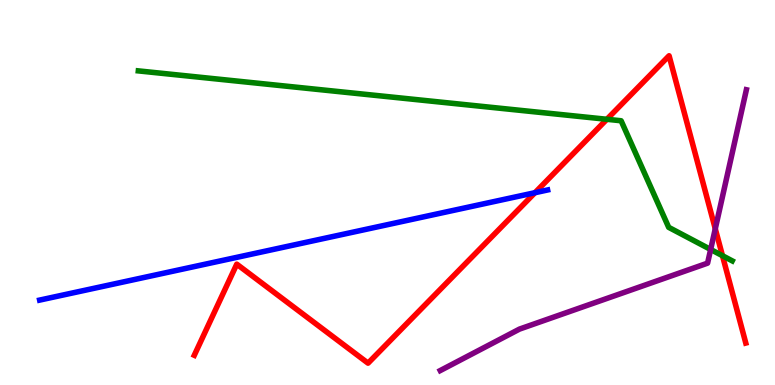[{'lines': ['blue', 'red'], 'intersections': [{'x': 6.9, 'y': 4.99}]}, {'lines': ['green', 'red'], 'intersections': [{'x': 7.83, 'y': 6.9}, {'x': 9.32, 'y': 3.36}]}, {'lines': ['purple', 'red'], 'intersections': [{'x': 9.23, 'y': 4.06}]}, {'lines': ['blue', 'green'], 'intersections': []}, {'lines': ['blue', 'purple'], 'intersections': []}, {'lines': ['green', 'purple'], 'intersections': [{'x': 9.17, 'y': 3.52}]}]